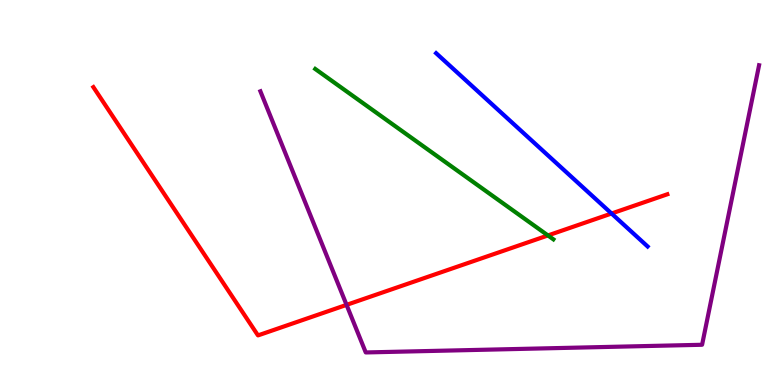[{'lines': ['blue', 'red'], 'intersections': [{'x': 7.89, 'y': 4.45}]}, {'lines': ['green', 'red'], 'intersections': [{'x': 7.07, 'y': 3.88}]}, {'lines': ['purple', 'red'], 'intersections': [{'x': 4.47, 'y': 2.08}]}, {'lines': ['blue', 'green'], 'intersections': []}, {'lines': ['blue', 'purple'], 'intersections': []}, {'lines': ['green', 'purple'], 'intersections': []}]